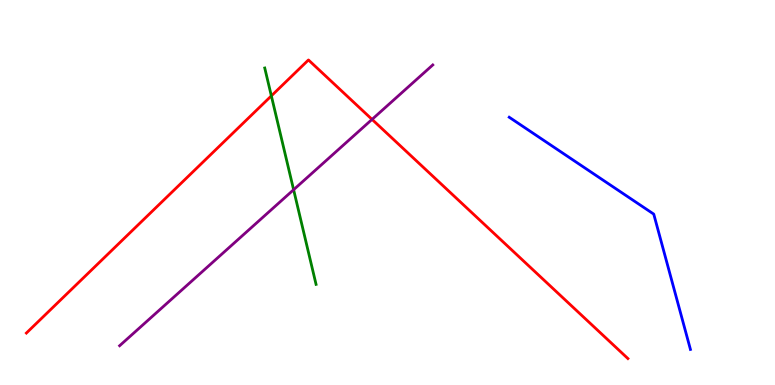[{'lines': ['blue', 'red'], 'intersections': []}, {'lines': ['green', 'red'], 'intersections': [{'x': 3.5, 'y': 7.51}]}, {'lines': ['purple', 'red'], 'intersections': [{'x': 4.8, 'y': 6.9}]}, {'lines': ['blue', 'green'], 'intersections': []}, {'lines': ['blue', 'purple'], 'intersections': []}, {'lines': ['green', 'purple'], 'intersections': [{'x': 3.79, 'y': 5.07}]}]